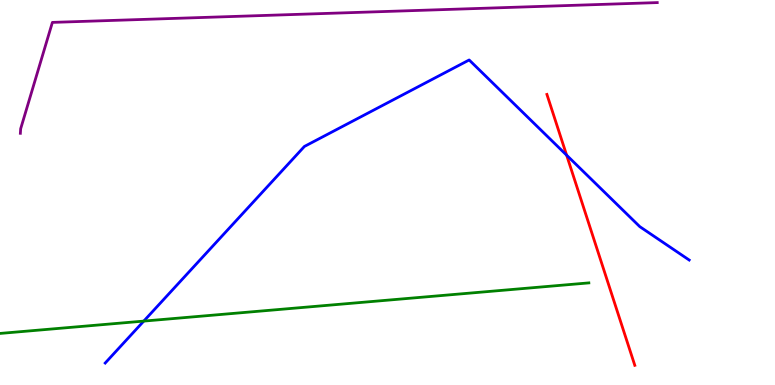[{'lines': ['blue', 'red'], 'intersections': [{'x': 7.31, 'y': 5.97}]}, {'lines': ['green', 'red'], 'intersections': []}, {'lines': ['purple', 'red'], 'intersections': []}, {'lines': ['blue', 'green'], 'intersections': [{'x': 1.86, 'y': 1.66}]}, {'lines': ['blue', 'purple'], 'intersections': []}, {'lines': ['green', 'purple'], 'intersections': []}]